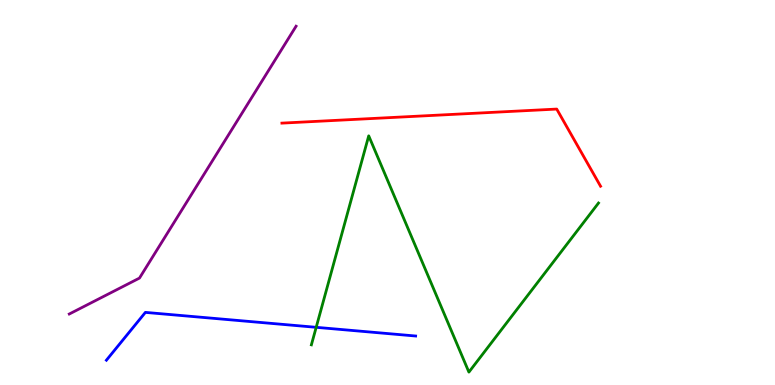[{'lines': ['blue', 'red'], 'intersections': []}, {'lines': ['green', 'red'], 'intersections': []}, {'lines': ['purple', 'red'], 'intersections': []}, {'lines': ['blue', 'green'], 'intersections': [{'x': 4.08, 'y': 1.5}]}, {'lines': ['blue', 'purple'], 'intersections': []}, {'lines': ['green', 'purple'], 'intersections': []}]